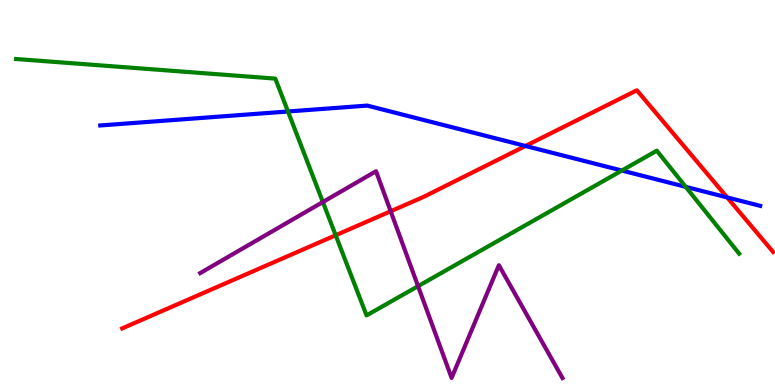[{'lines': ['blue', 'red'], 'intersections': [{'x': 6.78, 'y': 6.21}, {'x': 9.38, 'y': 4.87}]}, {'lines': ['green', 'red'], 'intersections': [{'x': 4.33, 'y': 3.89}]}, {'lines': ['purple', 'red'], 'intersections': [{'x': 5.04, 'y': 4.51}]}, {'lines': ['blue', 'green'], 'intersections': [{'x': 3.72, 'y': 7.1}, {'x': 8.02, 'y': 5.57}, {'x': 8.85, 'y': 5.15}]}, {'lines': ['blue', 'purple'], 'intersections': []}, {'lines': ['green', 'purple'], 'intersections': [{'x': 4.17, 'y': 4.75}, {'x': 5.39, 'y': 2.57}]}]